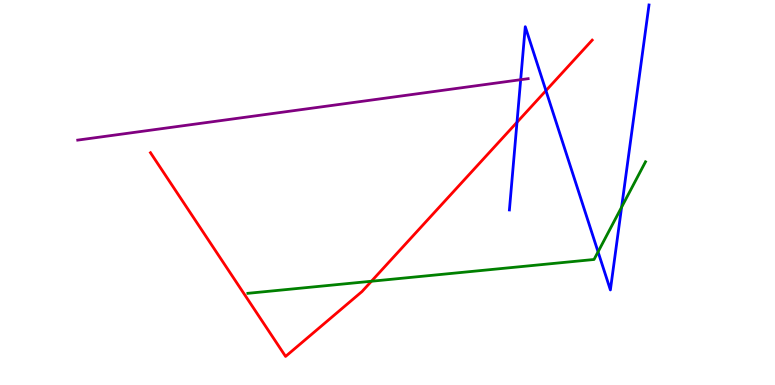[{'lines': ['blue', 'red'], 'intersections': [{'x': 6.67, 'y': 6.82}, {'x': 7.04, 'y': 7.65}]}, {'lines': ['green', 'red'], 'intersections': [{'x': 4.79, 'y': 2.7}]}, {'lines': ['purple', 'red'], 'intersections': []}, {'lines': ['blue', 'green'], 'intersections': [{'x': 7.72, 'y': 3.46}, {'x': 8.02, 'y': 4.62}]}, {'lines': ['blue', 'purple'], 'intersections': [{'x': 6.72, 'y': 7.93}]}, {'lines': ['green', 'purple'], 'intersections': []}]